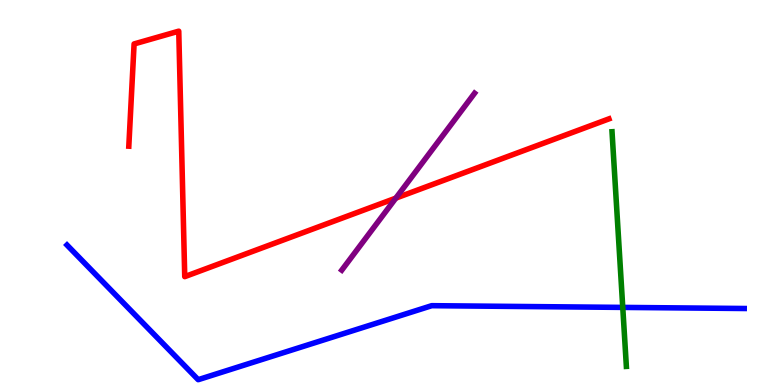[{'lines': ['blue', 'red'], 'intersections': []}, {'lines': ['green', 'red'], 'intersections': []}, {'lines': ['purple', 'red'], 'intersections': [{'x': 5.11, 'y': 4.85}]}, {'lines': ['blue', 'green'], 'intersections': [{'x': 8.04, 'y': 2.02}]}, {'lines': ['blue', 'purple'], 'intersections': []}, {'lines': ['green', 'purple'], 'intersections': []}]